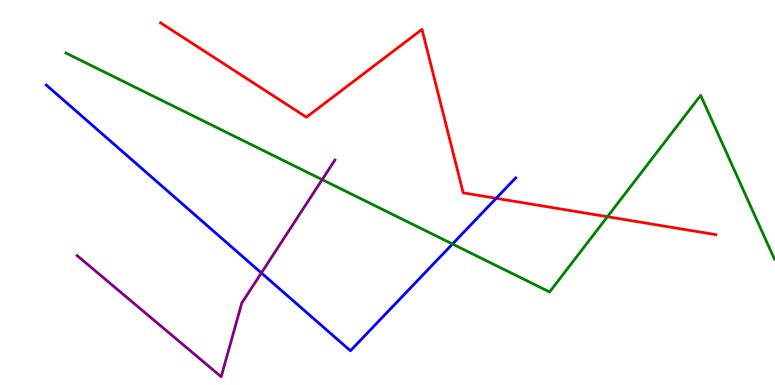[{'lines': ['blue', 'red'], 'intersections': [{'x': 6.4, 'y': 4.85}]}, {'lines': ['green', 'red'], 'intersections': [{'x': 7.84, 'y': 4.37}]}, {'lines': ['purple', 'red'], 'intersections': []}, {'lines': ['blue', 'green'], 'intersections': [{'x': 5.84, 'y': 3.66}]}, {'lines': ['blue', 'purple'], 'intersections': [{'x': 3.37, 'y': 2.91}]}, {'lines': ['green', 'purple'], 'intersections': [{'x': 4.16, 'y': 5.33}]}]